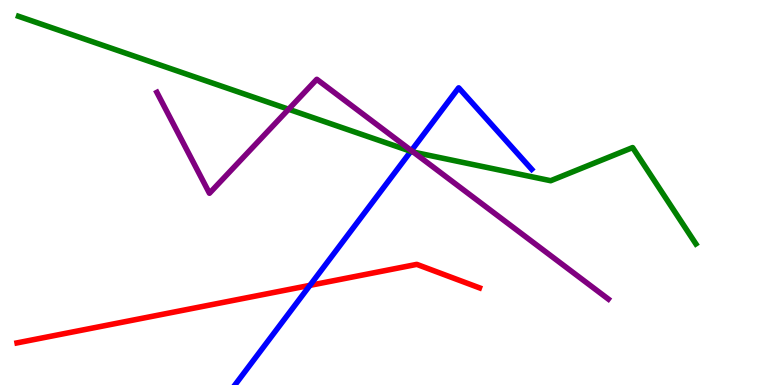[{'lines': ['blue', 'red'], 'intersections': [{'x': 4.0, 'y': 2.59}]}, {'lines': ['green', 'red'], 'intersections': []}, {'lines': ['purple', 'red'], 'intersections': []}, {'lines': ['blue', 'green'], 'intersections': [{'x': 5.3, 'y': 6.07}]}, {'lines': ['blue', 'purple'], 'intersections': [{'x': 5.31, 'y': 6.09}]}, {'lines': ['green', 'purple'], 'intersections': [{'x': 3.72, 'y': 7.16}, {'x': 5.33, 'y': 6.05}]}]